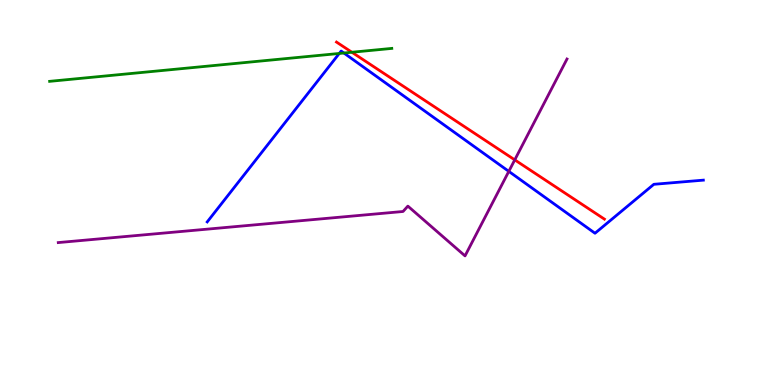[{'lines': ['blue', 'red'], 'intersections': []}, {'lines': ['green', 'red'], 'intersections': [{'x': 4.54, 'y': 8.64}]}, {'lines': ['purple', 'red'], 'intersections': [{'x': 6.64, 'y': 5.85}]}, {'lines': ['blue', 'green'], 'intersections': [{'x': 4.38, 'y': 8.61}, {'x': 4.44, 'y': 8.62}]}, {'lines': ['blue', 'purple'], 'intersections': [{'x': 6.57, 'y': 5.55}]}, {'lines': ['green', 'purple'], 'intersections': []}]